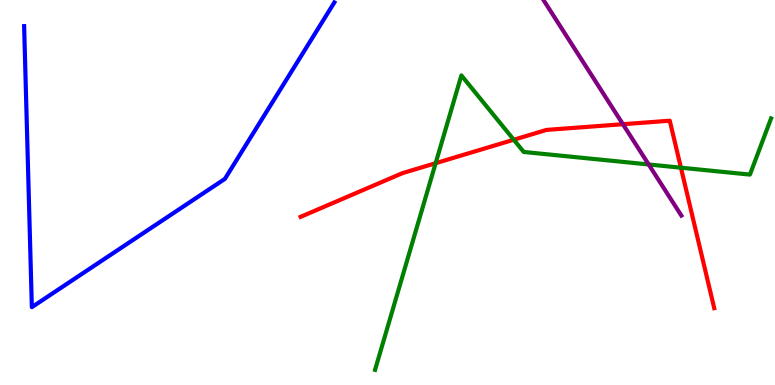[{'lines': ['blue', 'red'], 'intersections': []}, {'lines': ['green', 'red'], 'intersections': [{'x': 5.62, 'y': 5.76}, {'x': 6.63, 'y': 6.37}, {'x': 8.79, 'y': 5.64}]}, {'lines': ['purple', 'red'], 'intersections': [{'x': 8.04, 'y': 6.77}]}, {'lines': ['blue', 'green'], 'intersections': []}, {'lines': ['blue', 'purple'], 'intersections': []}, {'lines': ['green', 'purple'], 'intersections': [{'x': 8.37, 'y': 5.73}]}]